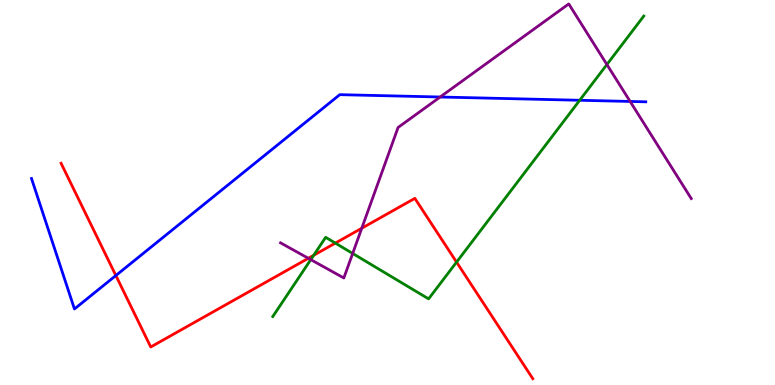[{'lines': ['blue', 'red'], 'intersections': [{'x': 1.49, 'y': 2.84}]}, {'lines': ['green', 'red'], 'intersections': [{'x': 4.05, 'y': 3.37}, {'x': 4.33, 'y': 3.69}, {'x': 5.89, 'y': 3.19}]}, {'lines': ['purple', 'red'], 'intersections': [{'x': 3.98, 'y': 3.29}, {'x': 4.67, 'y': 4.07}]}, {'lines': ['blue', 'green'], 'intersections': [{'x': 7.48, 'y': 7.4}]}, {'lines': ['blue', 'purple'], 'intersections': [{'x': 5.68, 'y': 7.48}, {'x': 8.13, 'y': 7.36}]}, {'lines': ['green', 'purple'], 'intersections': [{'x': 4.01, 'y': 3.26}, {'x': 4.55, 'y': 3.42}, {'x': 7.83, 'y': 8.32}]}]